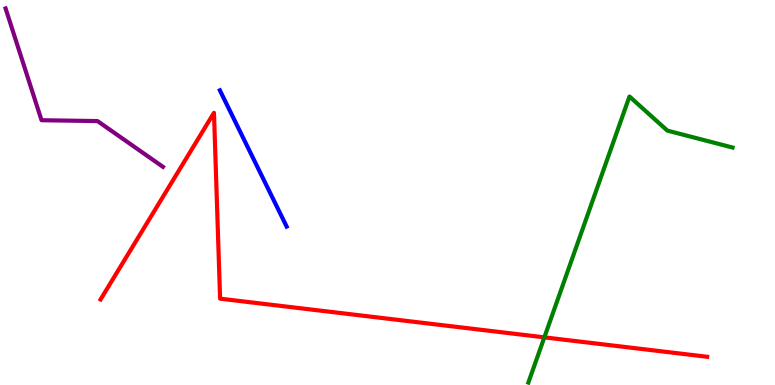[{'lines': ['blue', 'red'], 'intersections': []}, {'lines': ['green', 'red'], 'intersections': [{'x': 7.02, 'y': 1.24}]}, {'lines': ['purple', 'red'], 'intersections': []}, {'lines': ['blue', 'green'], 'intersections': []}, {'lines': ['blue', 'purple'], 'intersections': []}, {'lines': ['green', 'purple'], 'intersections': []}]